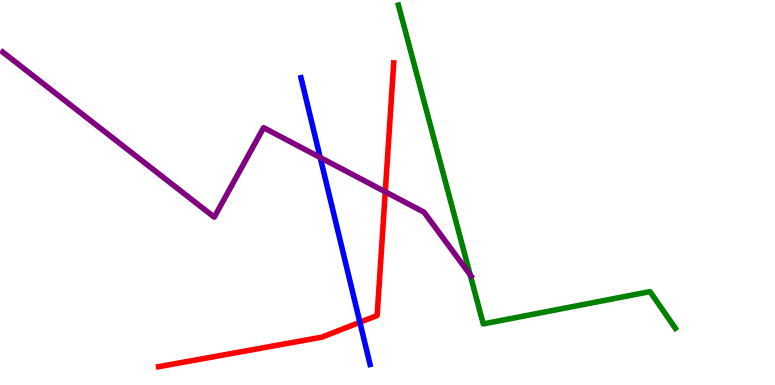[{'lines': ['blue', 'red'], 'intersections': [{'x': 4.64, 'y': 1.63}]}, {'lines': ['green', 'red'], 'intersections': []}, {'lines': ['purple', 'red'], 'intersections': [{'x': 4.97, 'y': 5.02}]}, {'lines': ['blue', 'green'], 'intersections': []}, {'lines': ['blue', 'purple'], 'intersections': [{'x': 4.13, 'y': 5.91}]}, {'lines': ['green', 'purple'], 'intersections': [{'x': 6.07, 'y': 2.86}]}]